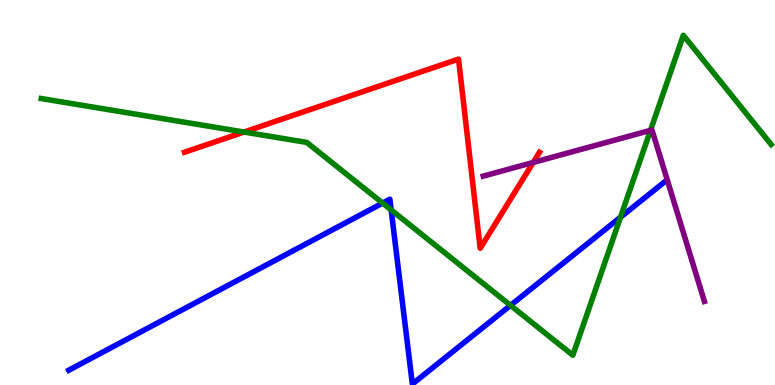[{'lines': ['blue', 'red'], 'intersections': []}, {'lines': ['green', 'red'], 'intersections': [{'x': 3.15, 'y': 6.57}]}, {'lines': ['purple', 'red'], 'intersections': [{'x': 6.88, 'y': 5.78}]}, {'lines': ['blue', 'green'], 'intersections': [{'x': 4.94, 'y': 4.73}, {'x': 5.05, 'y': 4.55}, {'x': 6.59, 'y': 2.07}, {'x': 8.01, 'y': 4.36}]}, {'lines': ['blue', 'purple'], 'intersections': []}, {'lines': ['green', 'purple'], 'intersections': [{'x': 8.39, 'y': 6.61}]}]